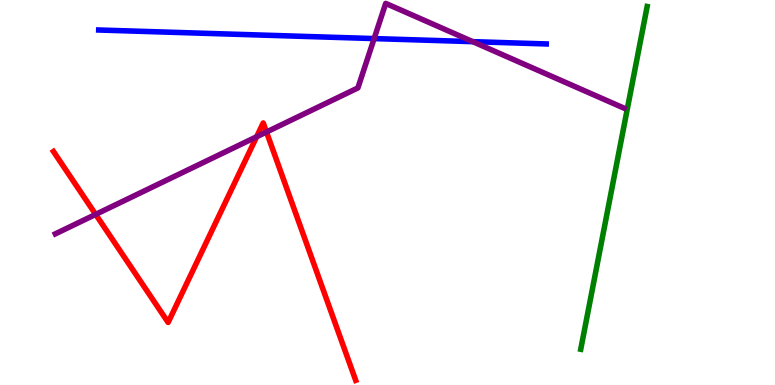[{'lines': ['blue', 'red'], 'intersections': []}, {'lines': ['green', 'red'], 'intersections': []}, {'lines': ['purple', 'red'], 'intersections': [{'x': 1.23, 'y': 4.43}, {'x': 3.31, 'y': 6.45}, {'x': 3.44, 'y': 6.57}]}, {'lines': ['blue', 'green'], 'intersections': []}, {'lines': ['blue', 'purple'], 'intersections': [{'x': 4.83, 'y': 9.0}, {'x': 6.1, 'y': 8.92}]}, {'lines': ['green', 'purple'], 'intersections': []}]